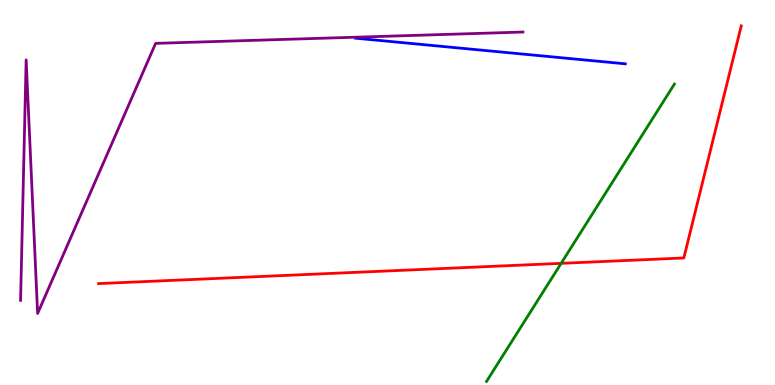[{'lines': ['blue', 'red'], 'intersections': []}, {'lines': ['green', 'red'], 'intersections': [{'x': 7.24, 'y': 3.16}]}, {'lines': ['purple', 'red'], 'intersections': []}, {'lines': ['blue', 'green'], 'intersections': []}, {'lines': ['blue', 'purple'], 'intersections': []}, {'lines': ['green', 'purple'], 'intersections': []}]